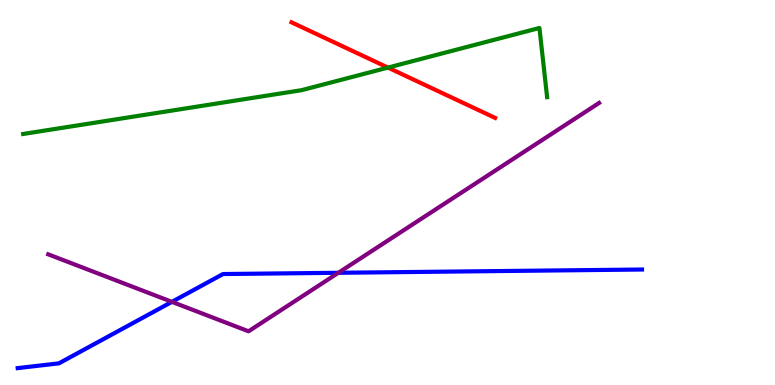[{'lines': ['blue', 'red'], 'intersections': []}, {'lines': ['green', 'red'], 'intersections': [{'x': 5.01, 'y': 8.24}]}, {'lines': ['purple', 'red'], 'intersections': []}, {'lines': ['blue', 'green'], 'intersections': []}, {'lines': ['blue', 'purple'], 'intersections': [{'x': 2.22, 'y': 2.16}, {'x': 4.37, 'y': 2.91}]}, {'lines': ['green', 'purple'], 'intersections': []}]